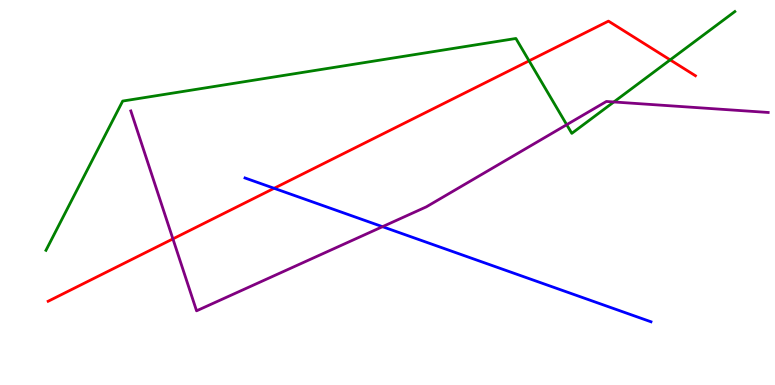[{'lines': ['blue', 'red'], 'intersections': [{'x': 3.54, 'y': 5.11}]}, {'lines': ['green', 'red'], 'intersections': [{'x': 6.83, 'y': 8.42}, {'x': 8.65, 'y': 8.44}]}, {'lines': ['purple', 'red'], 'intersections': [{'x': 2.23, 'y': 3.8}]}, {'lines': ['blue', 'green'], 'intersections': []}, {'lines': ['blue', 'purple'], 'intersections': [{'x': 4.94, 'y': 4.11}]}, {'lines': ['green', 'purple'], 'intersections': [{'x': 7.31, 'y': 6.76}, {'x': 7.92, 'y': 7.35}]}]